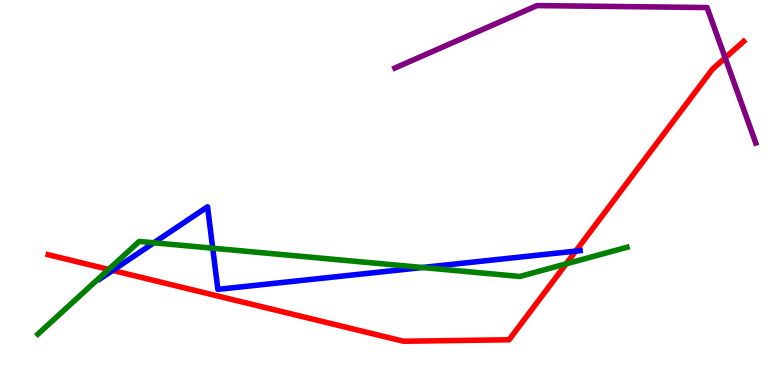[{'lines': ['blue', 'red'], 'intersections': [{'x': 1.45, 'y': 2.98}, {'x': 7.43, 'y': 3.48}]}, {'lines': ['green', 'red'], 'intersections': [{'x': 1.4, 'y': 3.0}, {'x': 7.31, 'y': 3.15}]}, {'lines': ['purple', 'red'], 'intersections': [{'x': 9.36, 'y': 8.5}]}, {'lines': ['blue', 'green'], 'intersections': [{'x': 1.99, 'y': 3.69}, {'x': 2.74, 'y': 3.55}, {'x': 5.45, 'y': 3.05}]}, {'lines': ['blue', 'purple'], 'intersections': []}, {'lines': ['green', 'purple'], 'intersections': []}]